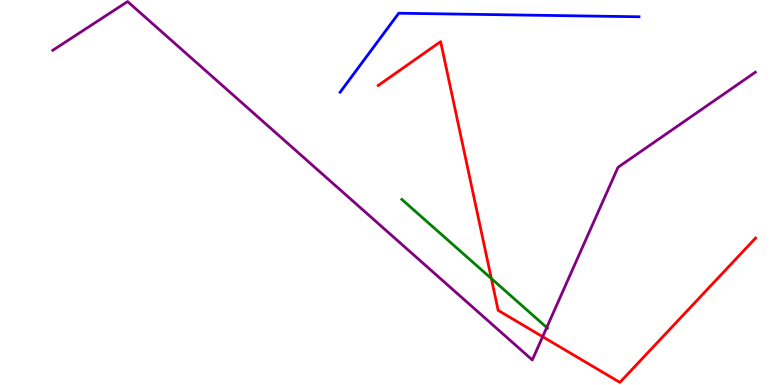[{'lines': ['blue', 'red'], 'intersections': []}, {'lines': ['green', 'red'], 'intersections': [{'x': 6.34, 'y': 2.76}]}, {'lines': ['purple', 'red'], 'intersections': [{'x': 7.0, 'y': 1.25}]}, {'lines': ['blue', 'green'], 'intersections': []}, {'lines': ['blue', 'purple'], 'intersections': []}, {'lines': ['green', 'purple'], 'intersections': [{'x': 7.05, 'y': 1.49}]}]